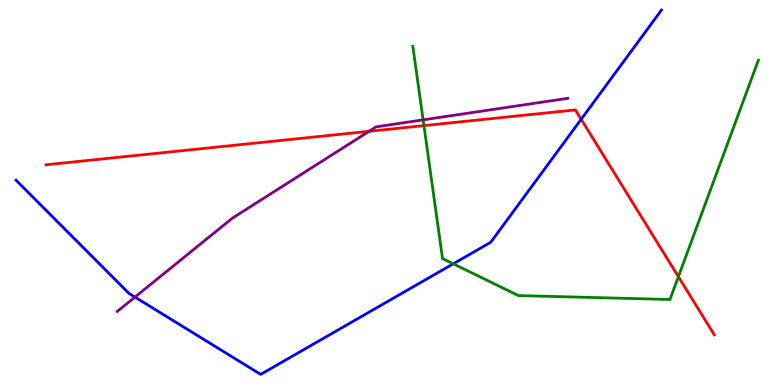[{'lines': ['blue', 'red'], 'intersections': [{'x': 7.5, 'y': 6.9}]}, {'lines': ['green', 'red'], 'intersections': [{'x': 5.47, 'y': 6.74}, {'x': 8.75, 'y': 2.81}]}, {'lines': ['purple', 'red'], 'intersections': [{'x': 4.76, 'y': 6.59}]}, {'lines': ['blue', 'green'], 'intersections': [{'x': 5.85, 'y': 3.15}]}, {'lines': ['blue', 'purple'], 'intersections': [{'x': 1.74, 'y': 2.28}]}, {'lines': ['green', 'purple'], 'intersections': [{'x': 5.46, 'y': 6.89}]}]